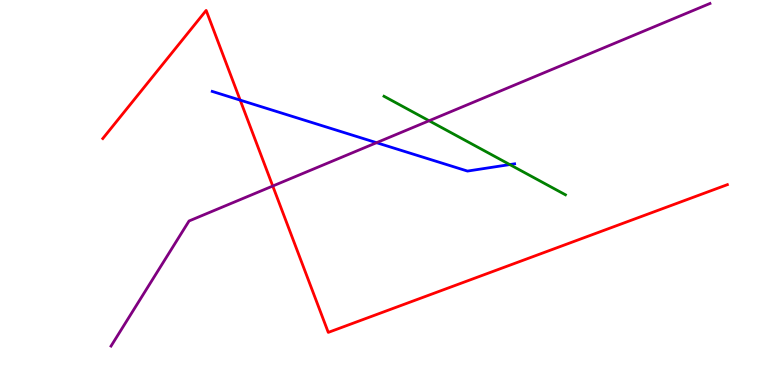[{'lines': ['blue', 'red'], 'intersections': [{'x': 3.1, 'y': 7.4}]}, {'lines': ['green', 'red'], 'intersections': []}, {'lines': ['purple', 'red'], 'intersections': [{'x': 3.52, 'y': 5.17}]}, {'lines': ['blue', 'green'], 'intersections': [{'x': 6.58, 'y': 5.73}]}, {'lines': ['blue', 'purple'], 'intersections': [{'x': 4.86, 'y': 6.29}]}, {'lines': ['green', 'purple'], 'intersections': [{'x': 5.54, 'y': 6.86}]}]